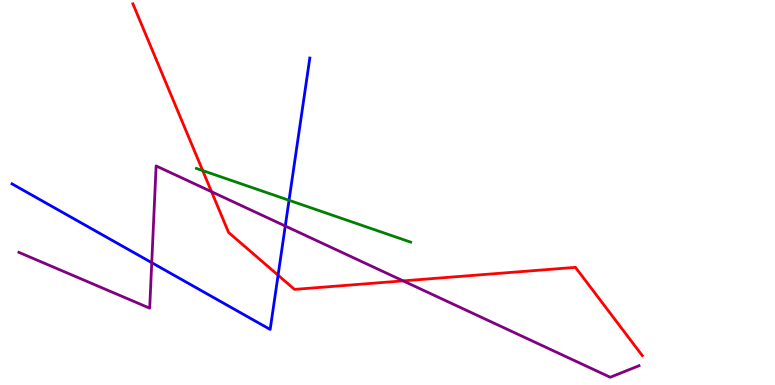[{'lines': ['blue', 'red'], 'intersections': [{'x': 3.59, 'y': 2.85}]}, {'lines': ['green', 'red'], 'intersections': [{'x': 2.62, 'y': 5.57}]}, {'lines': ['purple', 'red'], 'intersections': [{'x': 2.73, 'y': 5.02}, {'x': 5.2, 'y': 2.7}]}, {'lines': ['blue', 'green'], 'intersections': [{'x': 3.73, 'y': 4.8}]}, {'lines': ['blue', 'purple'], 'intersections': [{'x': 1.96, 'y': 3.18}, {'x': 3.68, 'y': 4.13}]}, {'lines': ['green', 'purple'], 'intersections': []}]